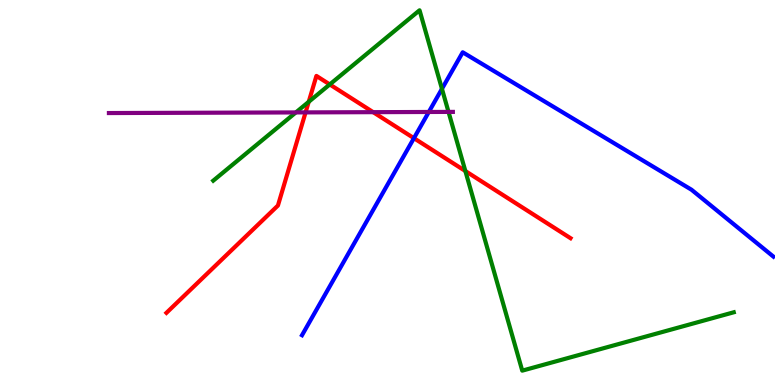[{'lines': ['blue', 'red'], 'intersections': [{'x': 5.34, 'y': 6.41}]}, {'lines': ['green', 'red'], 'intersections': [{'x': 3.98, 'y': 7.36}, {'x': 4.25, 'y': 7.81}, {'x': 6.0, 'y': 5.56}]}, {'lines': ['purple', 'red'], 'intersections': [{'x': 3.94, 'y': 7.08}, {'x': 4.82, 'y': 7.09}]}, {'lines': ['blue', 'green'], 'intersections': [{'x': 5.7, 'y': 7.69}]}, {'lines': ['blue', 'purple'], 'intersections': [{'x': 5.53, 'y': 7.09}]}, {'lines': ['green', 'purple'], 'intersections': [{'x': 3.82, 'y': 7.08}, {'x': 5.79, 'y': 7.09}]}]